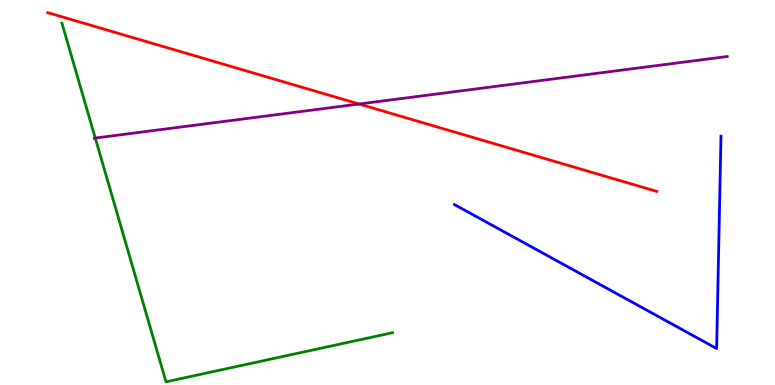[{'lines': ['blue', 'red'], 'intersections': []}, {'lines': ['green', 'red'], 'intersections': []}, {'lines': ['purple', 'red'], 'intersections': [{'x': 4.63, 'y': 7.3}]}, {'lines': ['blue', 'green'], 'intersections': []}, {'lines': ['blue', 'purple'], 'intersections': []}, {'lines': ['green', 'purple'], 'intersections': [{'x': 1.23, 'y': 6.41}]}]